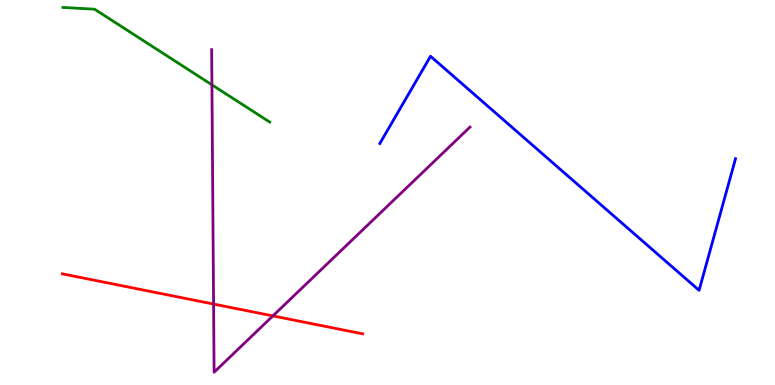[{'lines': ['blue', 'red'], 'intersections': []}, {'lines': ['green', 'red'], 'intersections': []}, {'lines': ['purple', 'red'], 'intersections': [{'x': 2.76, 'y': 2.1}, {'x': 3.52, 'y': 1.79}]}, {'lines': ['blue', 'green'], 'intersections': []}, {'lines': ['blue', 'purple'], 'intersections': []}, {'lines': ['green', 'purple'], 'intersections': [{'x': 2.73, 'y': 7.8}]}]